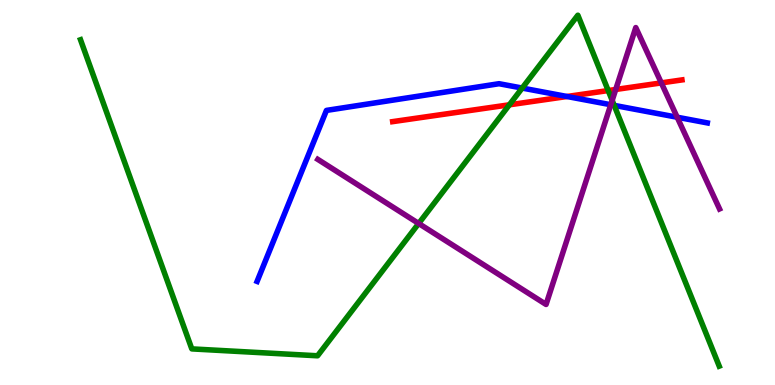[{'lines': ['blue', 'red'], 'intersections': [{'x': 7.32, 'y': 7.49}]}, {'lines': ['green', 'red'], 'intersections': [{'x': 6.57, 'y': 7.28}, {'x': 7.85, 'y': 7.65}]}, {'lines': ['purple', 'red'], 'intersections': [{'x': 7.94, 'y': 7.68}, {'x': 8.53, 'y': 7.85}]}, {'lines': ['blue', 'green'], 'intersections': [{'x': 6.74, 'y': 7.71}, {'x': 7.92, 'y': 7.26}]}, {'lines': ['blue', 'purple'], 'intersections': [{'x': 7.88, 'y': 7.28}, {'x': 8.74, 'y': 6.96}]}, {'lines': ['green', 'purple'], 'intersections': [{'x': 5.4, 'y': 4.2}, {'x': 7.9, 'y': 7.39}]}]